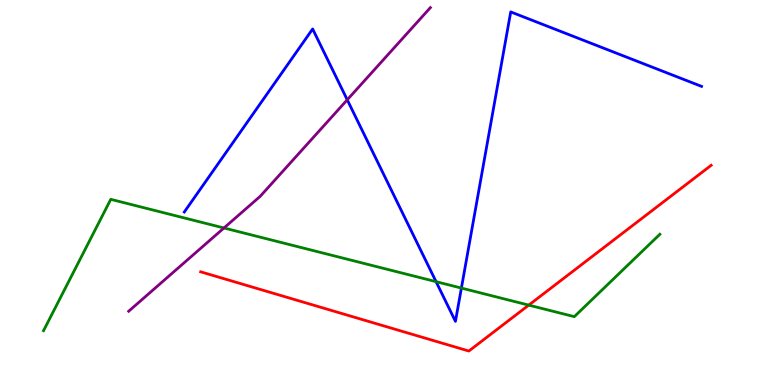[{'lines': ['blue', 'red'], 'intersections': []}, {'lines': ['green', 'red'], 'intersections': [{'x': 6.82, 'y': 2.07}]}, {'lines': ['purple', 'red'], 'intersections': []}, {'lines': ['blue', 'green'], 'intersections': [{'x': 5.63, 'y': 2.68}, {'x': 5.95, 'y': 2.52}]}, {'lines': ['blue', 'purple'], 'intersections': [{'x': 4.48, 'y': 7.41}]}, {'lines': ['green', 'purple'], 'intersections': [{'x': 2.89, 'y': 4.08}]}]